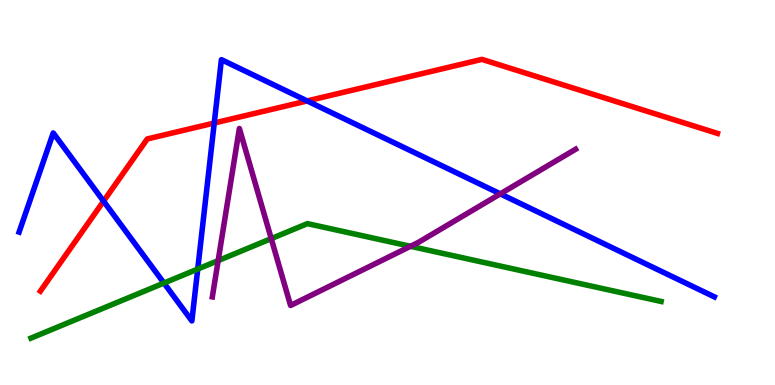[{'lines': ['blue', 'red'], 'intersections': [{'x': 1.34, 'y': 4.77}, {'x': 2.76, 'y': 6.8}, {'x': 3.96, 'y': 7.38}]}, {'lines': ['green', 'red'], 'intersections': []}, {'lines': ['purple', 'red'], 'intersections': []}, {'lines': ['blue', 'green'], 'intersections': [{'x': 2.12, 'y': 2.65}, {'x': 2.55, 'y': 3.01}]}, {'lines': ['blue', 'purple'], 'intersections': [{'x': 6.46, 'y': 4.96}]}, {'lines': ['green', 'purple'], 'intersections': [{'x': 2.82, 'y': 3.23}, {'x': 3.5, 'y': 3.8}, {'x': 5.3, 'y': 3.6}]}]